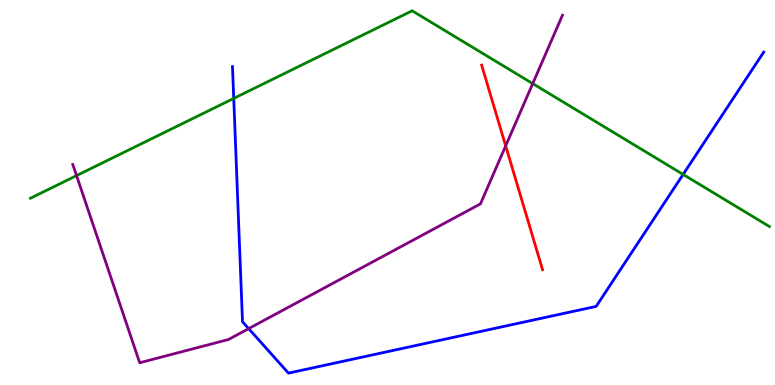[{'lines': ['blue', 'red'], 'intersections': []}, {'lines': ['green', 'red'], 'intersections': []}, {'lines': ['purple', 'red'], 'intersections': [{'x': 6.52, 'y': 6.21}]}, {'lines': ['blue', 'green'], 'intersections': [{'x': 3.02, 'y': 7.44}, {'x': 8.81, 'y': 5.47}]}, {'lines': ['blue', 'purple'], 'intersections': [{'x': 3.21, 'y': 1.46}]}, {'lines': ['green', 'purple'], 'intersections': [{'x': 0.988, 'y': 5.44}, {'x': 6.87, 'y': 7.83}]}]